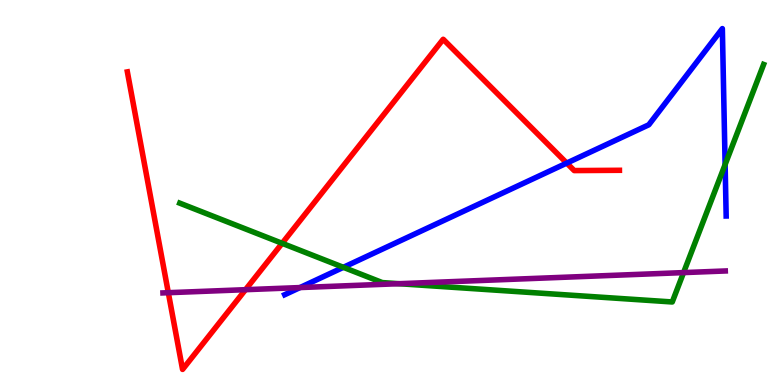[{'lines': ['blue', 'red'], 'intersections': [{'x': 7.31, 'y': 5.76}]}, {'lines': ['green', 'red'], 'intersections': [{'x': 3.64, 'y': 3.68}]}, {'lines': ['purple', 'red'], 'intersections': [{'x': 2.17, 'y': 2.4}, {'x': 3.17, 'y': 2.48}]}, {'lines': ['blue', 'green'], 'intersections': [{'x': 4.43, 'y': 3.06}, {'x': 9.36, 'y': 5.73}]}, {'lines': ['blue', 'purple'], 'intersections': [{'x': 3.87, 'y': 2.53}]}, {'lines': ['green', 'purple'], 'intersections': [{'x': 5.15, 'y': 2.63}, {'x': 8.82, 'y': 2.92}]}]